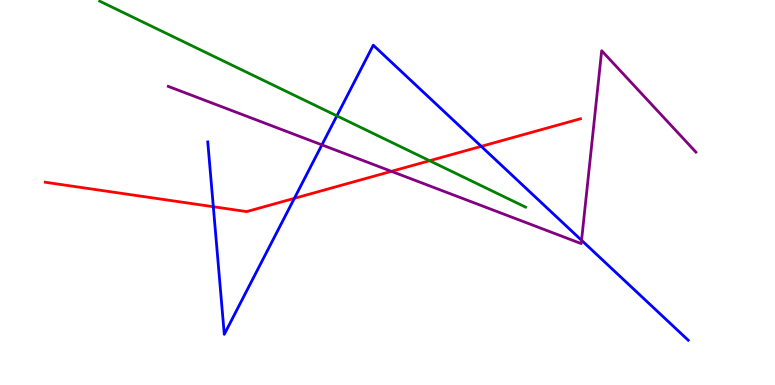[{'lines': ['blue', 'red'], 'intersections': [{'x': 2.75, 'y': 4.63}, {'x': 3.8, 'y': 4.85}, {'x': 6.21, 'y': 6.2}]}, {'lines': ['green', 'red'], 'intersections': [{'x': 5.54, 'y': 5.83}]}, {'lines': ['purple', 'red'], 'intersections': [{'x': 5.05, 'y': 5.55}]}, {'lines': ['blue', 'green'], 'intersections': [{'x': 4.35, 'y': 6.99}]}, {'lines': ['blue', 'purple'], 'intersections': [{'x': 4.15, 'y': 6.24}, {'x': 7.5, 'y': 3.76}]}, {'lines': ['green', 'purple'], 'intersections': []}]